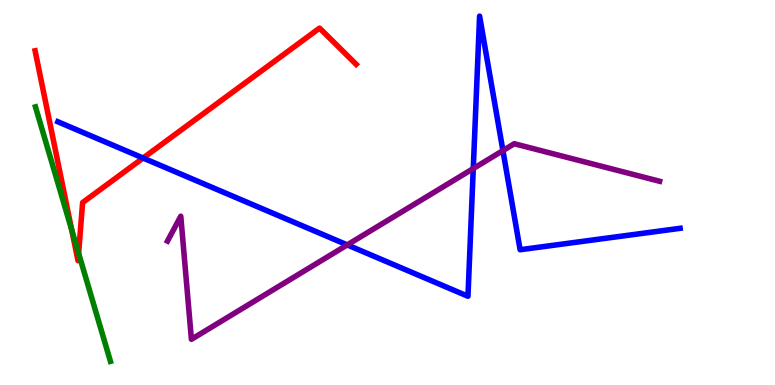[{'lines': ['blue', 'red'], 'intersections': [{'x': 1.85, 'y': 5.9}]}, {'lines': ['green', 'red'], 'intersections': [{'x': 0.925, 'y': 4.03}, {'x': 1.01, 'y': 3.42}]}, {'lines': ['purple', 'red'], 'intersections': []}, {'lines': ['blue', 'green'], 'intersections': []}, {'lines': ['blue', 'purple'], 'intersections': [{'x': 4.48, 'y': 3.64}, {'x': 6.11, 'y': 5.62}, {'x': 6.49, 'y': 6.09}]}, {'lines': ['green', 'purple'], 'intersections': []}]